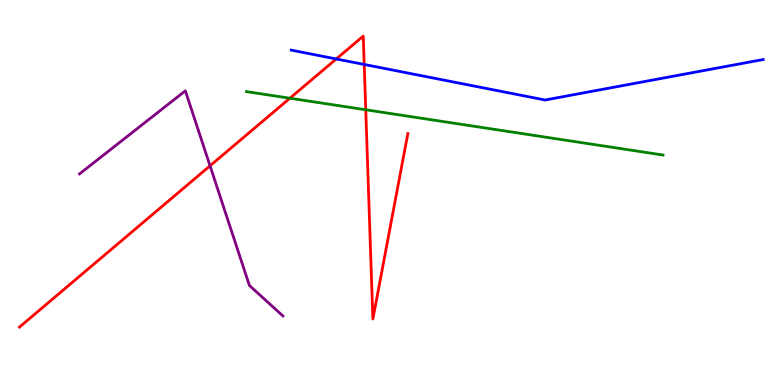[{'lines': ['blue', 'red'], 'intersections': [{'x': 4.34, 'y': 8.47}, {'x': 4.7, 'y': 8.33}]}, {'lines': ['green', 'red'], 'intersections': [{'x': 3.74, 'y': 7.45}, {'x': 4.72, 'y': 7.15}]}, {'lines': ['purple', 'red'], 'intersections': [{'x': 2.71, 'y': 5.69}]}, {'lines': ['blue', 'green'], 'intersections': []}, {'lines': ['blue', 'purple'], 'intersections': []}, {'lines': ['green', 'purple'], 'intersections': []}]